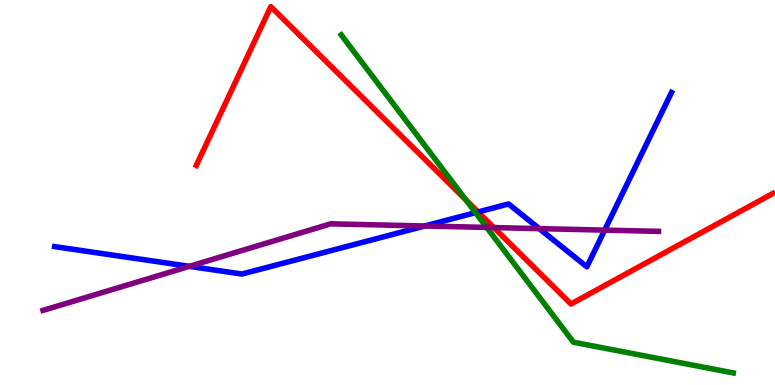[{'lines': ['blue', 'red'], 'intersections': [{'x': 6.17, 'y': 4.49}]}, {'lines': ['green', 'red'], 'intersections': [{'x': 6.01, 'y': 4.81}]}, {'lines': ['purple', 'red'], 'intersections': [{'x': 6.37, 'y': 4.09}]}, {'lines': ['blue', 'green'], 'intersections': [{'x': 6.14, 'y': 4.48}]}, {'lines': ['blue', 'purple'], 'intersections': [{'x': 2.44, 'y': 3.08}, {'x': 5.48, 'y': 4.13}, {'x': 6.96, 'y': 4.06}, {'x': 7.8, 'y': 4.02}]}, {'lines': ['green', 'purple'], 'intersections': [{'x': 6.28, 'y': 4.09}]}]